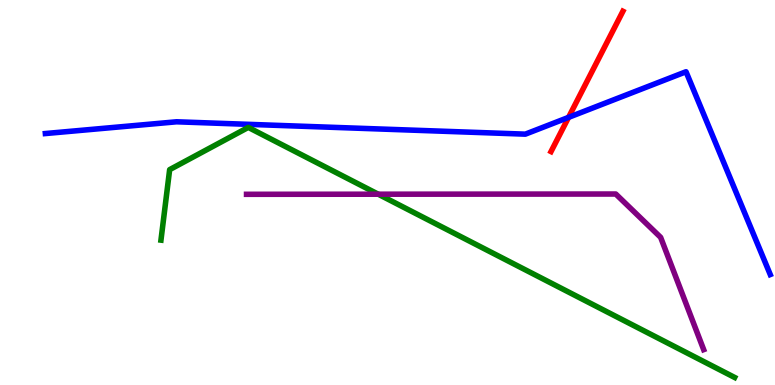[{'lines': ['blue', 'red'], 'intersections': [{'x': 7.34, 'y': 6.95}]}, {'lines': ['green', 'red'], 'intersections': []}, {'lines': ['purple', 'red'], 'intersections': []}, {'lines': ['blue', 'green'], 'intersections': []}, {'lines': ['blue', 'purple'], 'intersections': []}, {'lines': ['green', 'purple'], 'intersections': [{'x': 4.88, 'y': 4.96}]}]